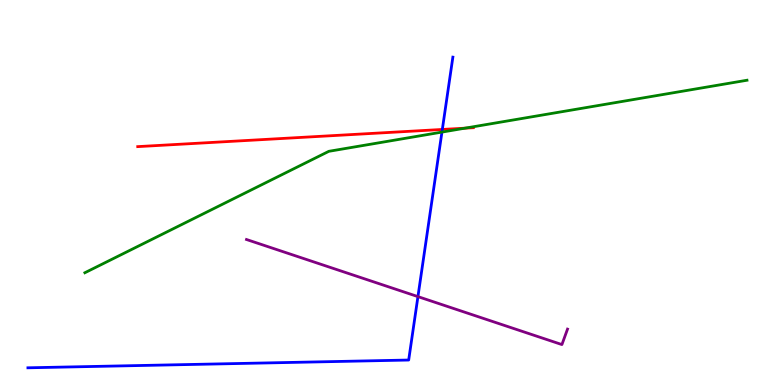[{'lines': ['blue', 'red'], 'intersections': [{'x': 5.71, 'y': 6.64}]}, {'lines': ['green', 'red'], 'intersections': [{'x': 6.0, 'y': 6.67}]}, {'lines': ['purple', 'red'], 'intersections': []}, {'lines': ['blue', 'green'], 'intersections': [{'x': 5.7, 'y': 6.57}]}, {'lines': ['blue', 'purple'], 'intersections': [{'x': 5.39, 'y': 2.3}]}, {'lines': ['green', 'purple'], 'intersections': []}]